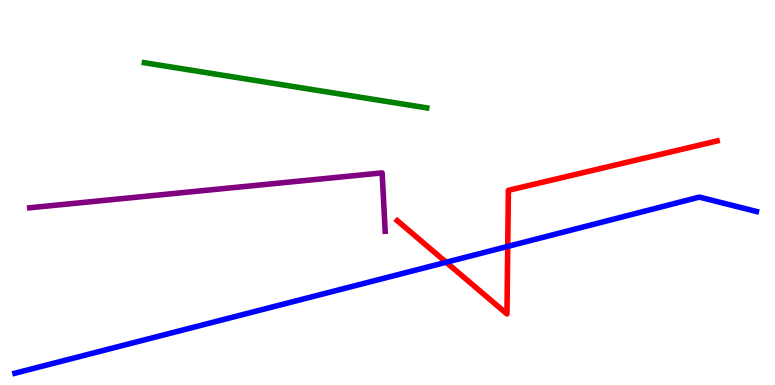[{'lines': ['blue', 'red'], 'intersections': [{'x': 5.76, 'y': 3.19}, {'x': 6.55, 'y': 3.6}]}, {'lines': ['green', 'red'], 'intersections': []}, {'lines': ['purple', 'red'], 'intersections': []}, {'lines': ['blue', 'green'], 'intersections': []}, {'lines': ['blue', 'purple'], 'intersections': []}, {'lines': ['green', 'purple'], 'intersections': []}]